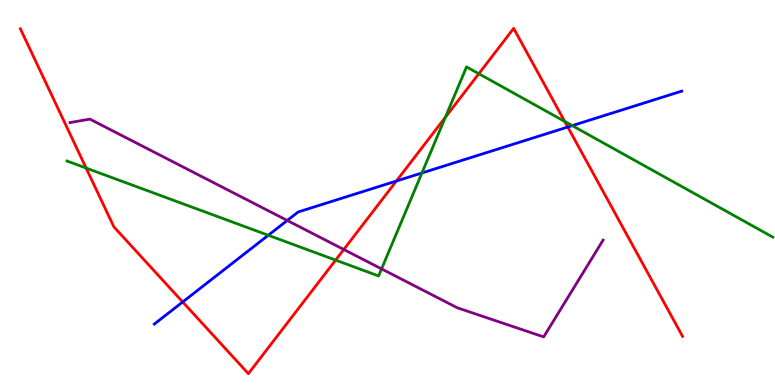[{'lines': ['blue', 'red'], 'intersections': [{'x': 2.36, 'y': 2.16}, {'x': 5.11, 'y': 5.3}, {'x': 7.33, 'y': 6.7}]}, {'lines': ['green', 'red'], 'intersections': [{'x': 1.11, 'y': 5.64}, {'x': 4.33, 'y': 3.24}, {'x': 5.75, 'y': 6.95}, {'x': 6.18, 'y': 8.09}, {'x': 7.29, 'y': 6.85}]}, {'lines': ['purple', 'red'], 'intersections': [{'x': 4.44, 'y': 3.52}]}, {'lines': ['blue', 'green'], 'intersections': [{'x': 3.46, 'y': 3.89}, {'x': 5.44, 'y': 5.51}, {'x': 7.38, 'y': 6.74}]}, {'lines': ['blue', 'purple'], 'intersections': [{'x': 3.71, 'y': 4.27}]}, {'lines': ['green', 'purple'], 'intersections': [{'x': 4.92, 'y': 3.02}]}]